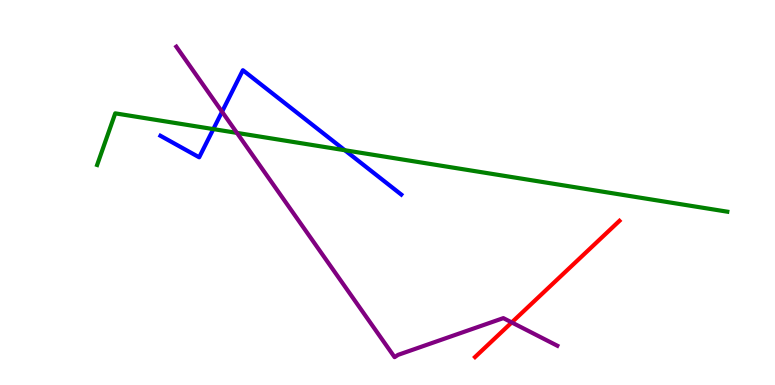[{'lines': ['blue', 'red'], 'intersections': []}, {'lines': ['green', 'red'], 'intersections': []}, {'lines': ['purple', 'red'], 'intersections': [{'x': 6.6, 'y': 1.63}]}, {'lines': ['blue', 'green'], 'intersections': [{'x': 2.75, 'y': 6.65}, {'x': 4.45, 'y': 6.1}]}, {'lines': ['blue', 'purple'], 'intersections': [{'x': 2.87, 'y': 7.1}]}, {'lines': ['green', 'purple'], 'intersections': [{'x': 3.06, 'y': 6.55}]}]